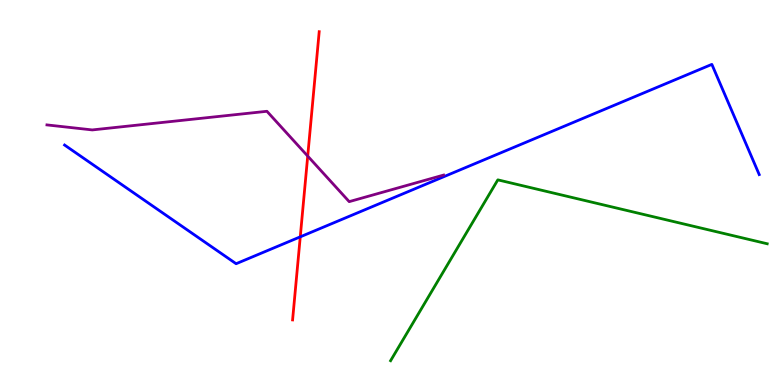[{'lines': ['blue', 'red'], 'intersections': [{'x': 3.87, 'y': 3.85}]}, {'lines': ['green', 'red'], 'intersections': []}, {'lines': ['purple', 'red'], 'intersections': [{'x': 3.97, 'y': 5.95}]}, {'lines': ['blue', 'green'], 'intersections': []}, {'lines': ['blue', 'purple'], 'intersections': []}, {'lines': ['green', 'purple'], 'intersections': []}]